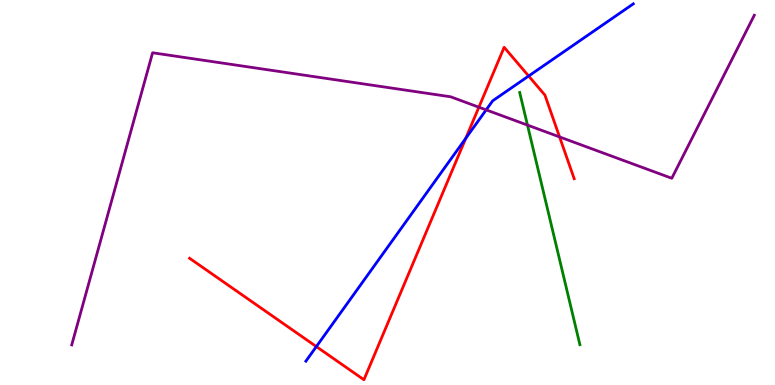[{'lines': ['blue', 'red'], 'intersections': [{'x': 4.08, 'y': 0.998}, {'x': 6.01, 'y': 6.41}, {'x': 6.82, 'y': 8.03}]}, {'lines': ['green', 'red'], 'intersections': []}, {'lines': ['purple', 'red'], 'intersections': [{'x': 6.18, 'y': 7.22}, {'x': 7.22, 'y': 6.44}]}, {'lines': ['blue', 'green'], 'intersections': []}, {'lines': ['blue', 'purple'], 'intersections': [{'x': 6.27, 'y': 7.15}]}, {'lines': ['green', 'purple'], 'intersections': [{'x': 6.81, 'y': 6.75}]}]